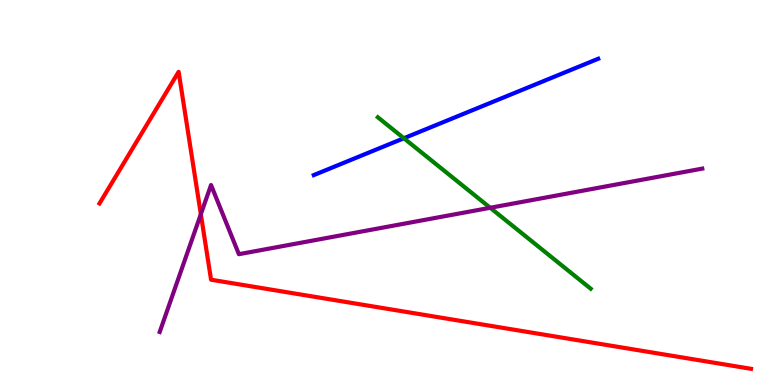[{'lines': ['blue', 'red'], 'intersections': []}, {'lines': ['green', 'red'], 'intersections': []}, {'lines': ['purple', 'red'], 'intersections': [{'x': 2.59, 'y': 4.44}]}, {'lines': ['blue', 'green'], 'intersections': [{'x': 5.21, 'y': 6.41}]}, {'lines': ['blue', 'purple'], 'intersections': []}, {'lines': ['green', 'purple'], 'intersections': [{'x': 6.33, 'y': 4.6}]}]